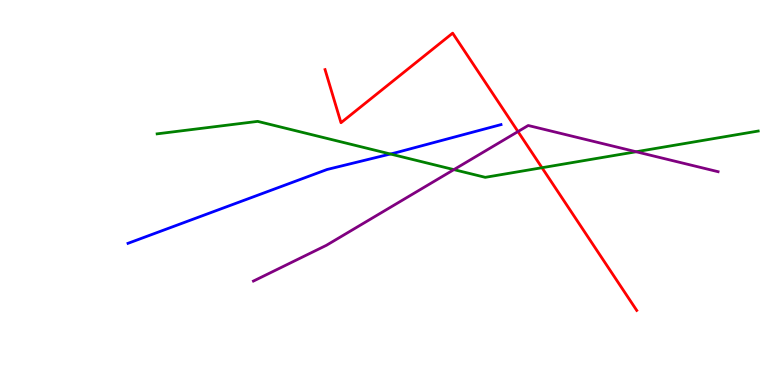[{'lines': ['blue', 'red'], 'intersections': []}, {'lines': ['green', 'red'], 'intersections': [{'x': 6.99, 'y': 5.64}]}, {'lines': ['purple', 'red'], 'intersections': [{'x': 6.68, 'y': 6.58}]}, {'lines': ['blue', 'green'], 'intersections': [{'x': 5.04, 'y': 6.0}]}, {'lines': ['blue', 'purple'], 'intersections': []}, {'lines': ['green', 'purple'], 'intersections': [{'x': 5.86, 'y': 5.59}, {'x': 8.21, 'y': 6.06}]}]